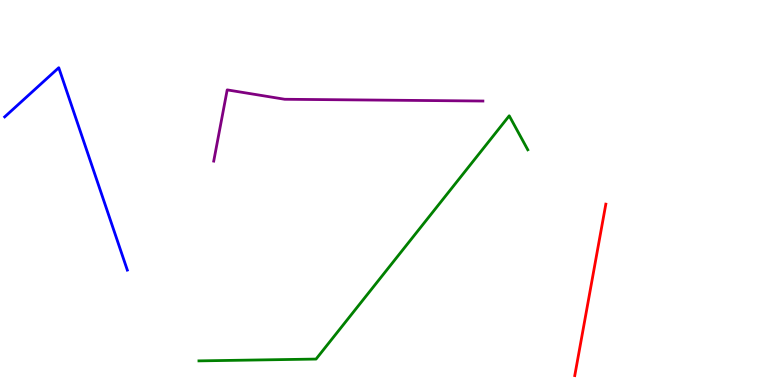[{'lines': ['blue', 'red'], 'intersections': []}, {'lines': ['green', 'red'], 'intersections': []}, {'lines': ['purple', 'red'], 'intersections': []}, {'lines': ['blue', 'green'], 'intersections': []}, {'lines': ['blue', 'purple'], 'intersections': []}, {'lines': ['green', 'purple'], 'intersections': []}]